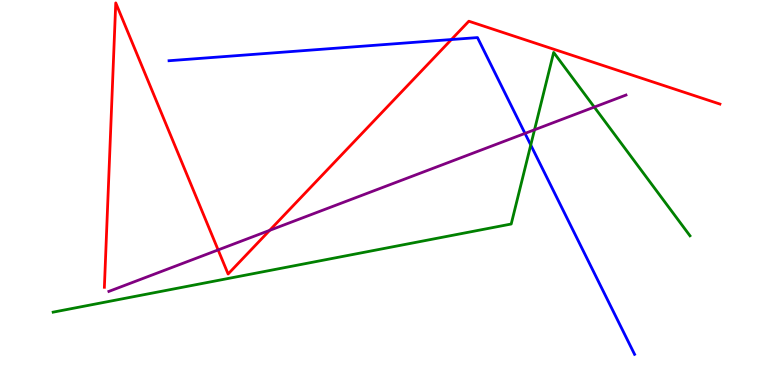[{'lines': ['blue', 'red'], 'intersections': [{'x': 5.82, 'y': 8.97}]}, {'lines': ['green', 'red'], 'intersections': []}, {'lines': ['purple', 'red'], 'intersections': [{'x': 2.81, 'y': 3.51}, {'x': 3.48, 'y': 4.02}]}, {'lines': ['blue', 'green'], 'intersections': [{'x': 6.85, 'y': 6.23}]}, {'lines': ['blue', 'purple'], 'intersections': [{'x': 6.77, 'y': 6.54}]}, {'lines': ['green', 'purple'], 'intersections': [{'x': 6.9, 'y': 6.63}, {'x': 7.67, 'y': 7.22}]}]